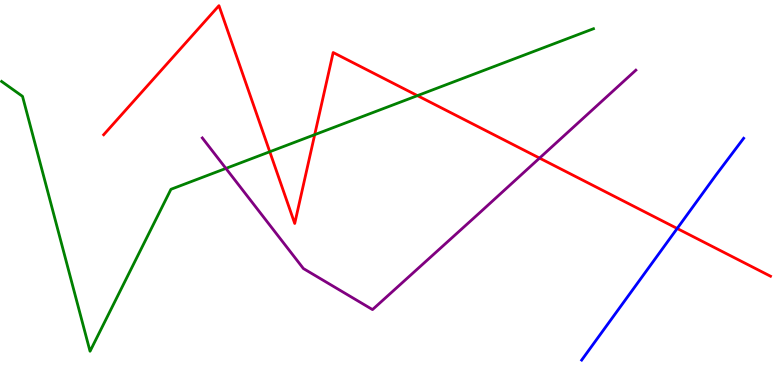[{'lines': ['blue', 'red'], 'intersections': [{'x': 8.74, 'y': 4.07}]}, {'lines': ['green', 'red'], 'intersections': [{'x': 3.48, 'y': 6.06}, {'x': 4.06, 'y': 6.5}, {'x': 5.39, 'y': 7.52}]}, {'lines': ['purple', 'red'], 'intersections': [{'x': 6.96, 'y': 5.89}]}, {'lines': ['blue', 'green'], 'intersections': []}, {'lines': ['blue', 'purple'], 'intersections': []}, {'lines': ['green', 'purple'], 'intersections': [{'x': 2.91, 'y': 5.63}]}]